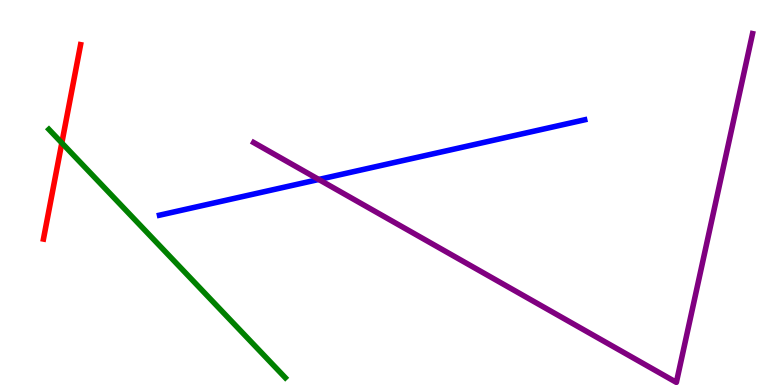[{'lines': ['blue', 'red'], 'intersections': []}, {'lines': ['green', 'red'], 'intersections': [{'x': 0.798, 'y': 6.29}]}, {'lines': ['purple', 'red'], 'intersections': []}, {'lines': ['blue', 'green'], 'intersections': []}, {'lines': ['blue', 'purple'], 'intersections': [{'x': 4.11, 'y': 5.34}]}, {'lines': ['green', 'purple'], 'intersections': []}]